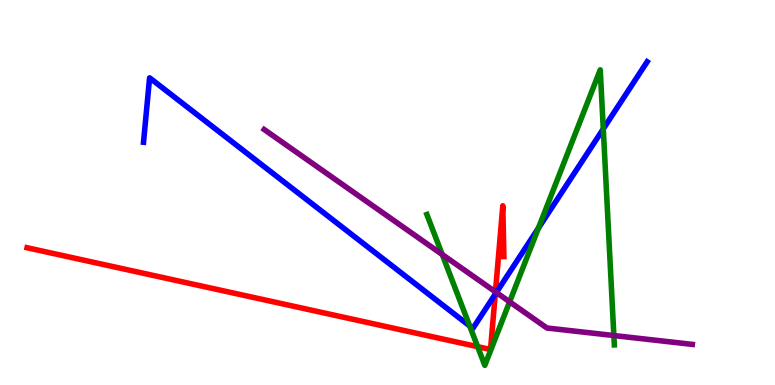[{'lines': ['blue', 'red'], 'intersections': [{'x': 6.39, 'y': 2.36}]}, {'lines': ['green', 'red'], 'intersections': [{'x': 6.16, 'y': 0.996}]}, {'lines': ['purple', 'red'], 'intersections': [{'x': 6.39, 'y': 2.42}]}, {'lines': ['blue', 'green'], 'intersections': [{'x': 6.06, 'y': 1.53}, {'x': 6.95, 'y': 4.07}, {'x': 7.78, 'y': 6.65}]}, {'lines': ['blue', 'purple'], 'intersections': [{'x': 6.4, 'y': 2.4}]}, {'lines': ['green', 'purple'], 'intersections': [{'x': 5.71, 'y': 3.39}, {'x': 6.58, 'y': 2.16}, {'x': 7.92, 'y': 1.28}]}]